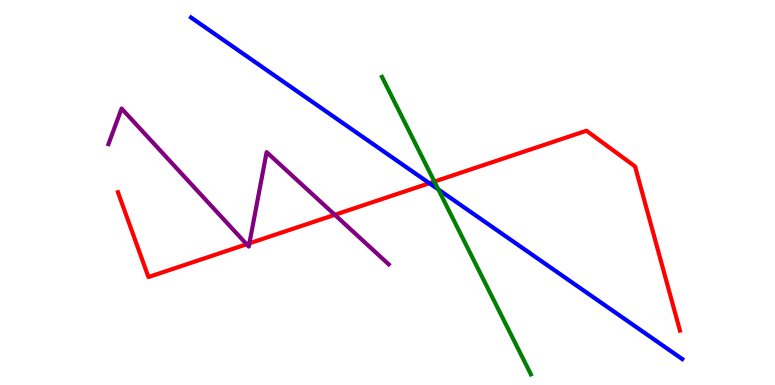[{'lines': ['blue', 'red'], 'intersections': [{'x': 5.54, 'y': 5.24}]}, {'lines': ['green', 'red'], 'intersections': [{'x': 5.6, 'y': 5.28}]}, {'lines': ['purple', 'red'], 'intersections': [{'x': 3.18, 'y': 3.66}, {'x': 3.22, 'y': 3.68}, {'x': 4.32, 'y': 4.42}]}, {'lines': ['blue', 'green'], 'intersections': [{'x': 5.66, 'y': 5.08}]}, {'lines': ['blue', 'purple'], 'intersections': []}, {'lines': ['green', 'purple'], 'intersections': []}]